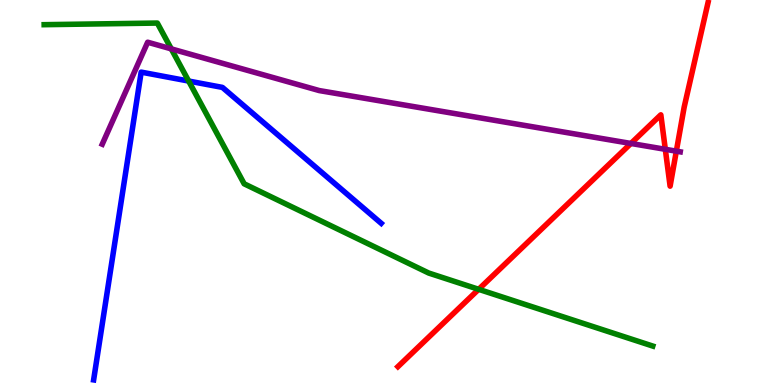[{'lines': ['blue', 'red'], 'intersections': []}, {'lines': ['green', 'red'], 'intersections': [{'x': 6.18, 'y': 2.49}]}, {'lines': ['purple', 'red'], 'intersections': [{'x': 8.14, 'y': 6.27}, {'x': 8.58, 'y': 6.12}, {'x': 8.73, 'y': 6.07}]}, {'lines': ['blue', 'green'], 'intersections': [{'x': 2.43, 'y': 7.89}]}, {'lines': ['blue', 'purple'], 'intersections': []}, {'lines': ['green', 'purple'], 'intersections': [{'x': 2.21, 'y': 8.73}]}]